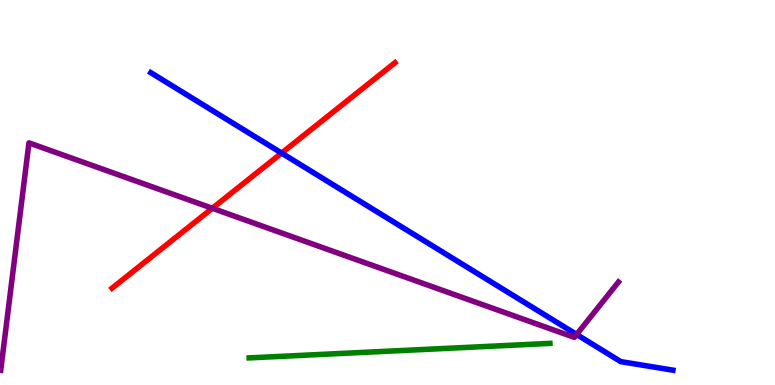[{'lines': ['blue', 'red'], 'intersections': [{'x': 3.63, 'y': 6.02}]}, {'lines': ['green', 'red'], 'intersections': []}, {'lines': ['purple', 'red'], 'intersections': [{'x': 2.74, 'y': 4.59}]}, {'lines': ['blue', 'green'], 'intersections': []}, {'lines': ['blue', 'purple'], 'intersections': [{'x': 7.44, 'y': 1.31}]}, {'lines': ['green', 'purple'], 'intersections': []}]